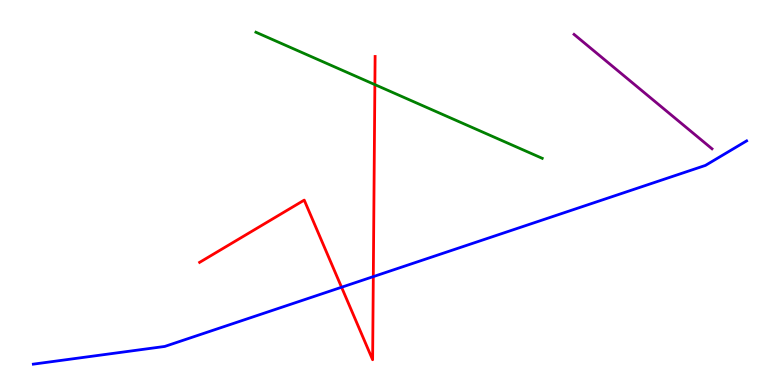[{'lines': ['blue', 'red'], 'intersections': [{'x': 4.41, 'y': 2.54}, {'x': 4.82, 'y': 2.82}]}, {'lines': ['green', 'red'], 'intersections': [{'x': 4.84, 'y': 7.8}]}, {'lines': ['purple', 'red'], 'intersections': []}, {'lines': ['blue', 'green'], 'intersections': []}, {'lines': ['blue', 'purple'], 'intersections': []}, {'lines': ['green', 'purple'], 'intersections': []}]